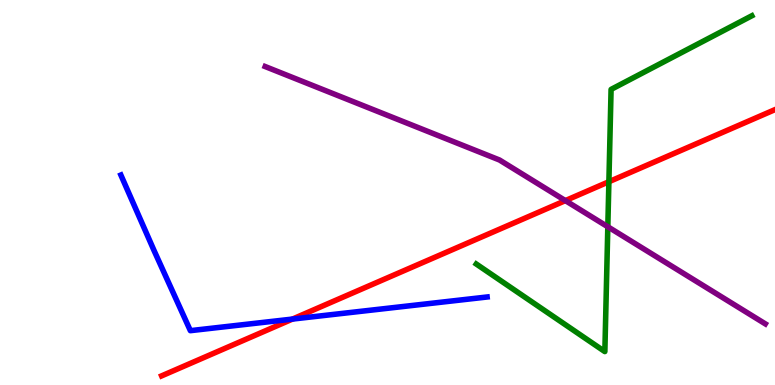[{'lines': ['blue', 'red'], 'intersections': [{'x': 3.77, 'y': 1.71}]}, {'lines': ['green', 'red'], 'intersections': [{'x': 7.86, 'y': 5.28}]}, {'lines': ['purple', 'red'], 'intersections': [{'x': 7.3, 'y': 4.79}]}, {'lines': ['blue', 'green'], 'intersections': []}, {'lines': ['blue', 'purple'], 'intersections': []}, {'lines': ['green', 'purple'], 'intersections': [{'x': 7.84, 'y': 4.11}]}]